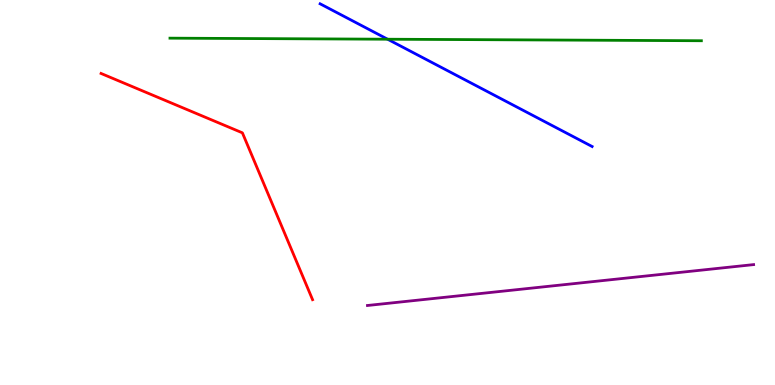[{'lines': ['blue', 'red'], 'intersections': []}, {'lines': ['green', 'red'], 'intersections': []}, {'lines': ['purple', 'red'], 'intersections': []}, {'lines': ['blue', 'green'], 'intersections': [{'x': 5.0, 'y': 8.98}]}, {'lines': ['blue', 'purple'], 'intersections': []}, {'lines': ['green', 'purple'], 'intersections': []}]